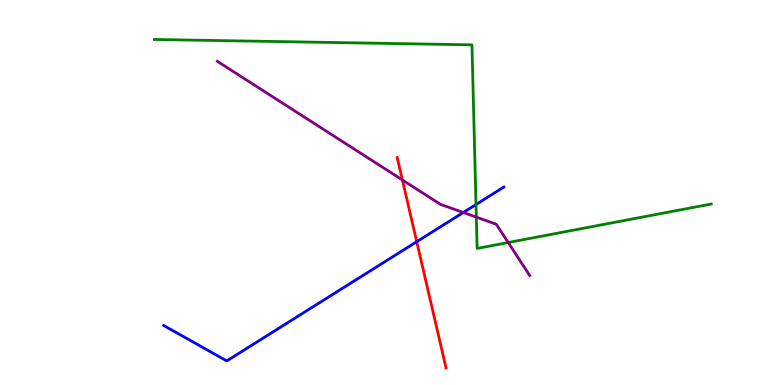[{'lines': ['blue', 'red'], 'intersections': [{'x': 5.38, 'y': 3.72}]}, {'lines': ['green', 'red'], 'intersections': []}, {'lines': ['purple', 'red'], 'intersections': [{'x': 5.19, 'y': 5.33}]}, {'lines': ['blue', 'green'], 'intersections': [{'x': 6.14, 'y': 4.69}]}, {'lines': ['blue', 'purple'], 'intersections': [{'x': 5.98, 'y': 4.48}]}, {'lines': ['green', 'purple'], 'intersections': [{'x': 6.15, 'y': 4.36}, {'x': 6.56, 'y': 3.7}]}]